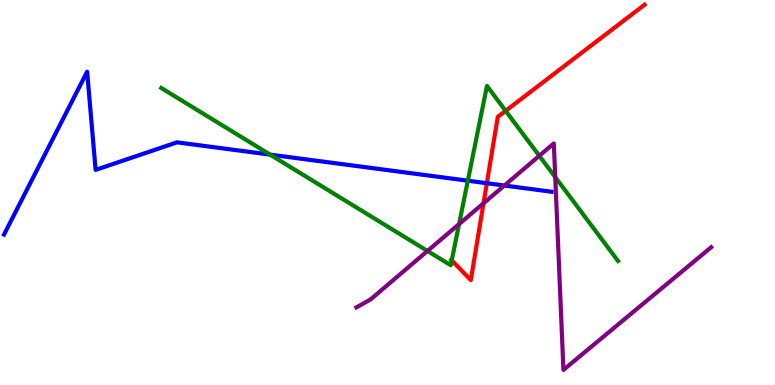[{'lines': ['blue', 'red'], 'intersections': [{'x': 6.28, 'y': 5.24}]}, {'lines': ['green', 'red'], 'intersections': [{'x': 5.83, 'y': 3.24}, {'x': 6.52, 'y': 7.12}]}, {'lines': ['purple', 'red'], 'intersections': [{'x': 6.24, 'y': 4.72}]}, {'lines': ['blue', 'green'], 'intersections': [{'x': 3.49, 'y': 5.98}, {'x': 6.04, 'y': 5.31}]}, {'lines': ['blue', 'purple'], 'intersections': [{'x': 6.51, 'y': 5.18}]}, {'lines': ['green', 'purple'], 'intersections': [{'x': 5.52, 'y': 3.48}, {'x': 5.92, 'y': 4.18}, {'x': 6.96, 'y': 5.95}, {'x': 7.16, 'y': 5.4}]}]